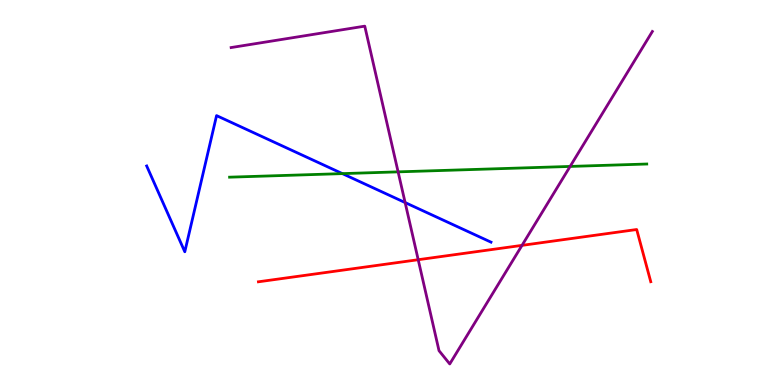[{'lines': ['blue', 'red'], 'intersections': []}, {'lines': ['green', 'red'], 'intersections': []}, {'lines': ['purple', 'red'], 'intersections': [{'x': 5.4, 'y': 3.25}, {'x': 6.74, 'y': 3.63}]}, {'lines': ['blue', 'green'], 'intersections': [{'x': 4.42, 'y': 5.49}]}, {'lines': ['blue', 'purple'], 'intersections': [{'x': 5.23, 'y': 4.74}]}, {'lines': ['green', 'purple'], 'intersections': [{'x': 5.14, 'y': 5.54}, {'x': 7.36, 'y': 5.68}]}]